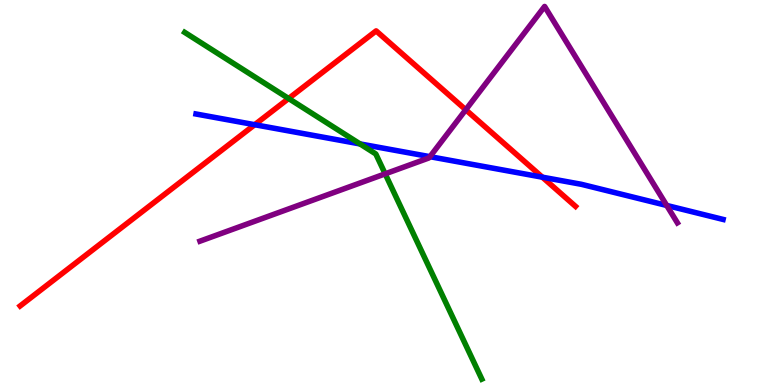[{'lines': ['blue', 'red'], 'intersections': [{'x': 3.29, 'y': 6.76}, {'x': 7.0, 'y': 5.4}]}, {'lines': ['green', 'red'], 'intersections': [{'x': 3.72, 'y': 7.44}]}, {'lines': ['purple', 'red'], 'intersections': [{'x': 6.01, 'y': 7.15}]}, {'lines': ['blue', 'green'], 'intersections': [{'x': 4.65, 'y': 6.26}]}, {'lines': ['blue', 'purple'], 'intersections': [{'x': 5.55, 'y': 5.93}, {'x': 8.6, 'y': 4.66}]}, {'lines': ['green', 'purple'], 'intersections': [{'x': 4.97, 'y': 5.48}]}]